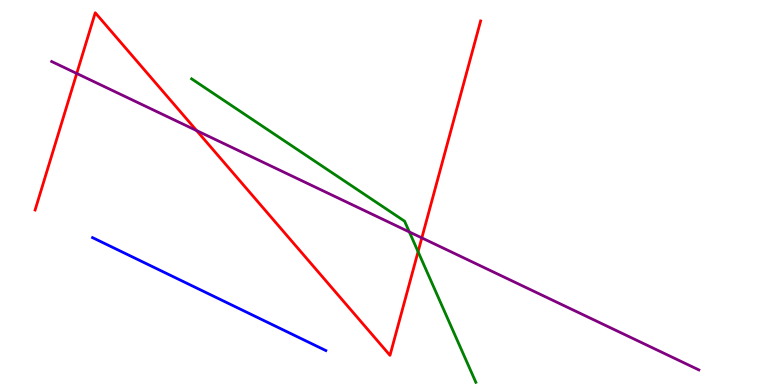[{'lines': ['blue', 'red'], 'intersections': []}, {'lines': ['green', 'red'], 'intersections': [{'x': 5.39, 'y': 3.46}]}, {'lines': ['purple', 'red'], 'intersections': [{'x': 0.99, 'y': 8.09}, {'x': 2.54, 'y': 6.61}, {'x': 5.44, 'y': 3.82}]}, {'lines': ['blue', 'green'], 'intersections': []}, {'lines': ['blue', 'purple'], 'intersections': []}, {'lines': ['green', 'purple'], 'intersections': [{'x': 5.28, 'y': 3.98}]}]